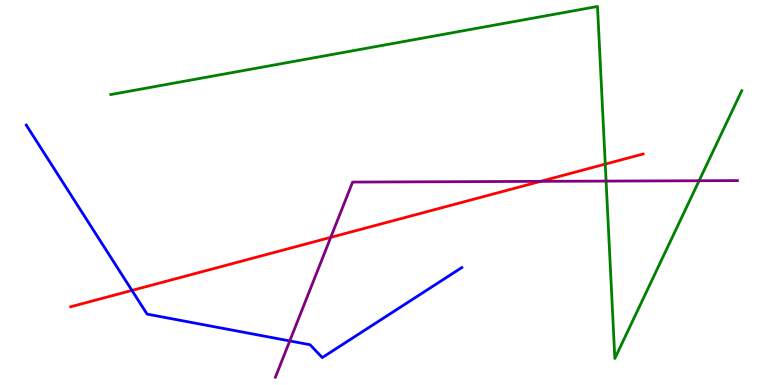[{'lines': ['blue', 'red'], 'intersections': [{'x': 1.7, 'y': 2.46}]}, {'lines': ['green', 'red'], 'intersections': [{'x': 7.81, 'y': 5.74}]}, {'lines': ['purple', 'red'], 'intersections': [{'x': 4.27, 'y': 3.83}, {'x': 6.98, 'y': 5.29}]}, {'lines': ['blue', 'green'], 'intersections': []}, {'lines': ['blue', 'purple'], 'intersections': [{'x': 3.74, 'y': 1.14}]}, {'lines': ['green', 'purple'], 'intersections': [{'x': 7.82, 'y': 5.3}, {'x': 9.02, 'y': 5.31}]}]